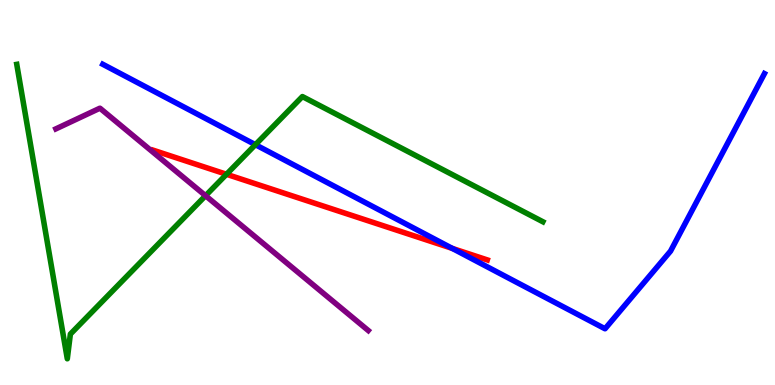[{'lines': ['blue', 'red'], 'intersections': [{'x': 5.84, 'y': 3.55}]}, {'lines': ['green', 'red'], 'intersections': [{'x': 2.92, 'y': 5.47}]}, {'lines': ['purple', 'red'], 'intersections': []}, {'lines': ['blue', 'green'], 'intersections': [{'x': 3.3, 'y': 6.24}]}, {'lines': ['blue', 'purple'], 'intersections': []}, {'lines': ['green', 'purple'], 'intersections': [{'x': 2.65, 'y': 4.92}]}]